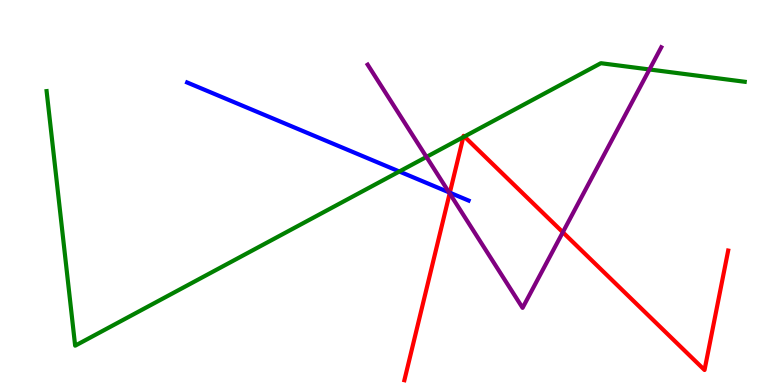[{'lines': ['blue', 'red'], 'intersections': [{'x': 5.8, 'y': 5.0}]}, {'lines': ['green', 'red'], 'intersections': [{'x': 5.98, 'y': 6.44}, {'x': 5.99, 'y': 6.45}]}, {'lines': ['purple', 'red'], 'intersections': [{'x': 5.8, 'y': 4.98}, {'x': 7.26, 'y': 3.97}]}, {'lines': ['blue', 'green'], 'intersections': [{'x': 5.15, 'y': 5.55}]}, {'lines': ['blue', 'purple'], 'intersections': [{'x': 5.79, 'y': 5.0}]}, {'lines': ['green', 'purple'], 'intersections': [{'x': 5.5, 'y': 5.92}, {'x': 8.38, 'y': 8.2}]}]